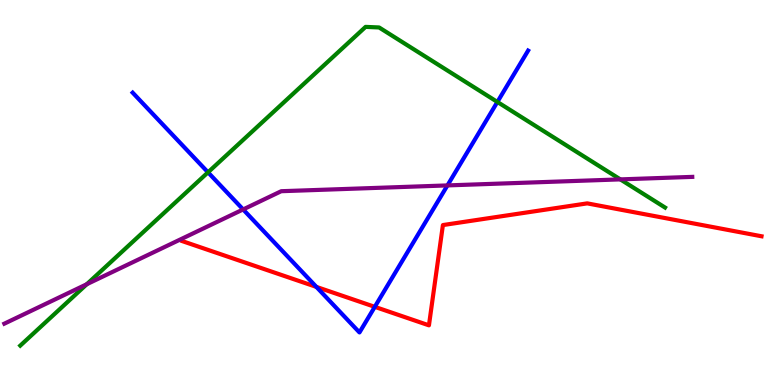[{'lines': ['blue', 'red'], 'intersections': [{'x': 4.08, 'y': 2.55}, {'x': 4.84, 'y': 2.03}]}, {'lines': ['green', 'red'], 'intersections': []}, {'lines': ['purple', 'red'], 'intersections': []}, {'lines': ['blue', 'green'], 'intersections': [{'x': 2.68, 'y': 5.52}, {'x': 6.42, 'y': 7.35}]}, {'lines': ['blue', 'purple'], 'intersections': [{'x': 3.14, 'y': 4.56}, {'x': 5.77, 'y': 5.18}]}, {'lines': ['green', 'purple'], 'intersections': [{'x': 1.12, 'y': 2.62}, {'x': 8.0, 'y': 5.34}]}]